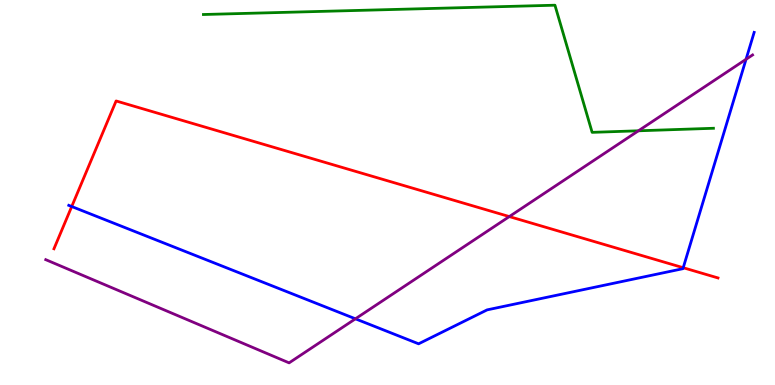[{'lines': ['blue', 'red'], 'intersections': [{'x': 0.926, 'y': 4.64}, {'x': 8.82, 'y': 3.05}]}, {'lines': ['green', 'red'], 'intersections': []}, {'lines': ['purple', 'red'], 'intersections': [{'x': 6.57, 'y': 4.37}]}, {'lines': ['blue', 'green'], 'intersections': []}, {'lines': ['blue', 'purple'], 'intersections': [{'x': 4.59, 'y': 1.72}, {'x': 9.63, 'y': 8.46}]}, {'lines': ['green', 'purple'], 'intersections': [{'x': 8.24, 'y': 6.6}]}]